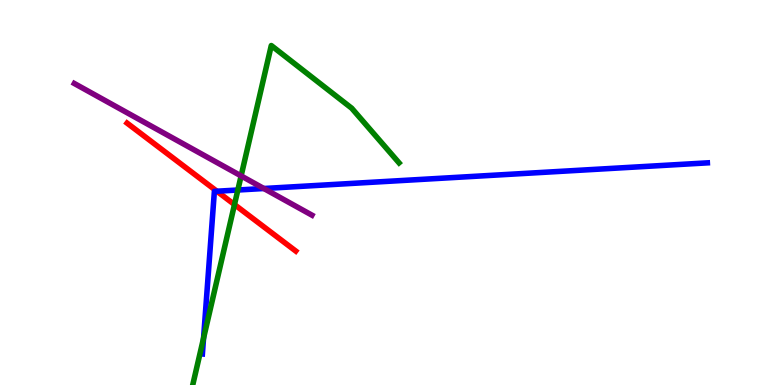[{'lines': ['blue', 'red'], 'intersections': [{'x': 2.8, 'y': 5.03}]}, {'lines': ['green', 'red'], 'intersections': [{'x': 3.03, 'y': 4.69}]}, {'lines': ['purple', 'red'], 'intersections': []}, {'lines': ['blue', 'green'], 'intersections': [{'x': 2.63, 'y': 1.22}, {'x': 3.07, 'y': 5.06}]}, {'lines': ['blue', 'purple'], 'intersections': [{'x': 3.4, 'y': 5.1}]}, {'lines': ['green', 'purple'], 'intersections': [{'x': 3.11, 'y': 5.43}]}]